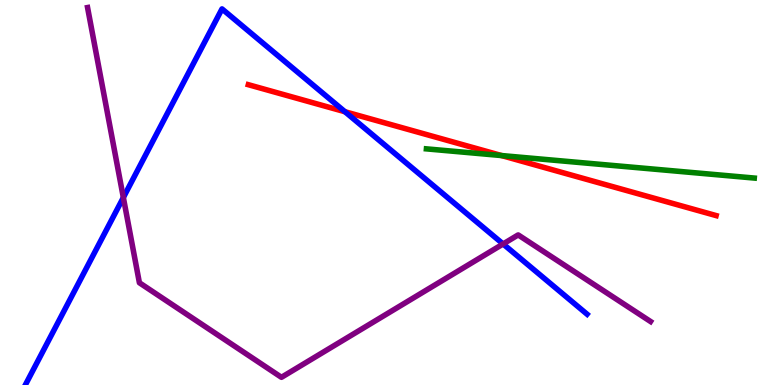[{'lines': ['blue', 'red'], 'intersections': [{'x': 4.45, 'y': 7.1}]}, {'lines': ['green', 'red'], 'intersections': [{'x': 6.47, 'y': 5.96}]}, {'lines': ['purple', 'red'], 'intersections': []}, {'lines': ['blue', 'green'], 'intersections': []}, {'lines': ['blue', 'purple'], 'intersections': [{'x': 1.59, 'y': 4.87}, {'x': 6.49, 'y': 3.66}]}, {'lines': ['green', 'purple'], 'intersections': []}]